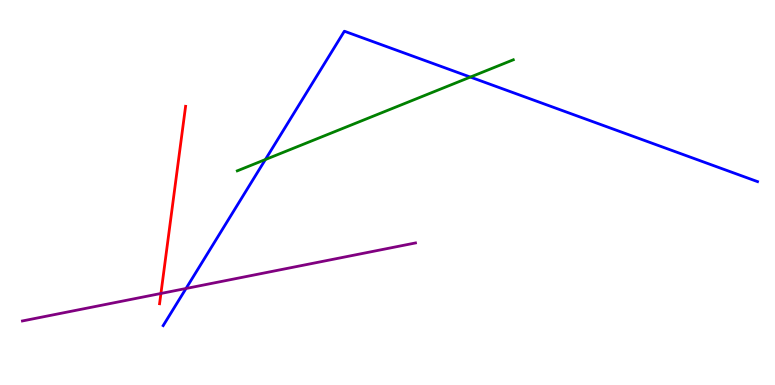[{'lines': ['blue', 'red'], 'intersections': []}, {'lines': ['green', 'red'], 'intersections': []}, {'lines': ['purple', 'red'], 'intersections': [{'x': 2.08, 'y': 2.38}]}, {'lines': ['blue', 'green'], 'intersections': [{'x': 3.42, 'y': 5.86}, {'x': 6.07, 'y': 8.0}]}, {'lines': ['blue', 'purple'], 'intersections': [{'x': 2.4, 'y': 2.51}]}, {'lines': ['green', 'purple'], 'intersections': []}]